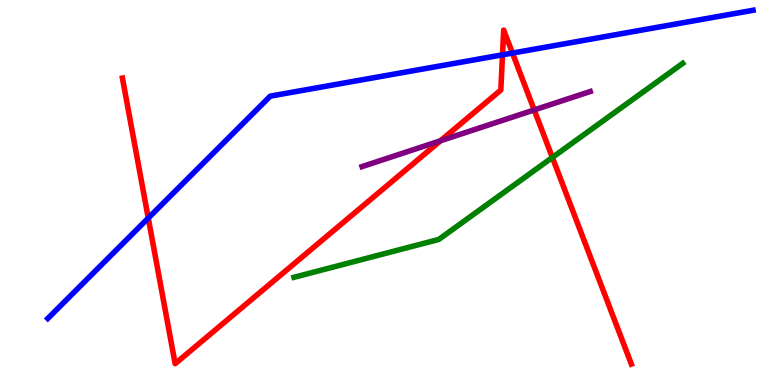[{'lines': ['blue', 'red'], 'intersections': [{'x': 1.91, 'y': 4.34}, {'x': 6.48, 'y': 8.58}, {'x': 6.61, 'y': 8.62}]}, {'lines': ['green', 'red'], 'intersections': [{'x': 7.13, 'y': 5.91}]}, {'lines': ['purple', 'red'], 'intersections': [{'x': 5.68, 'y': 6.34}, {'x': 6.89, 'y': 7.14}]}, {'lines': ['blue', 'green'], 'intersections': []}, {'lines': ['blue', 'purple'], 'intersections': []}, {'lines': ['green', 'purple'], 'intersections': []}]